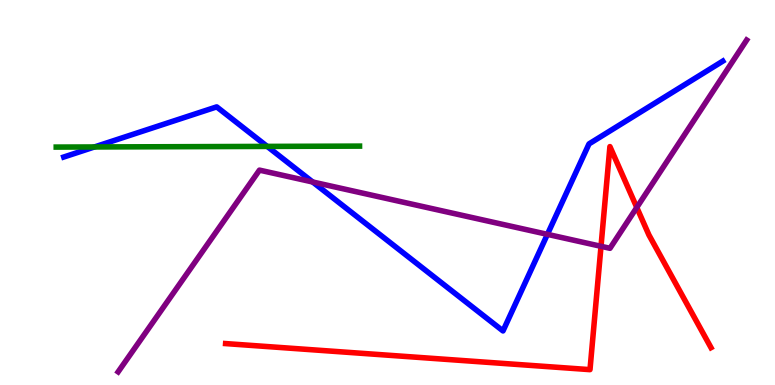[{'lines': ['blue', 'red'], 'intersections': []}, {'lines': ['green', 'red'], 'intersections': []}, {'lines': ['purple', 'red'], 'intersections': [{'x': 7.75, 'y': 3.6}, {'x': 8.22, 'y': 4.61}]}, {'lines': ['blue', 'green'], 'intersections': [{'x': 1.22, 'y': 6.18}, {'x': 3.45, 'y': 6.2}]}, {'lines': ['blue', 'purple'], 'intersections': [{'x': 4.03, 'y': 5.27}, {'x': 7.06, 'y': 3.91}]}, {'lines': ['green', 'purple'], 'intersections': []}]